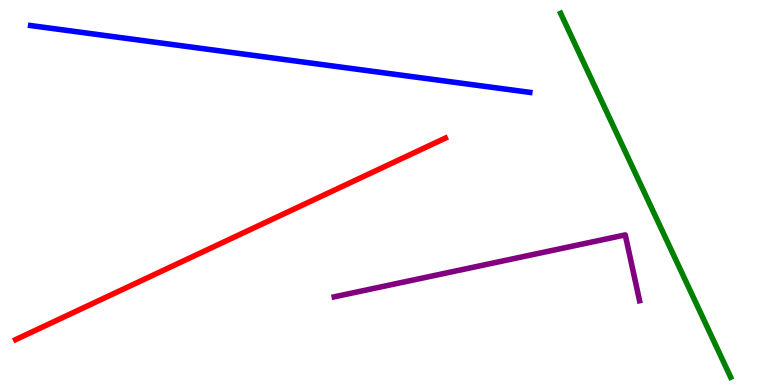[{'lines': ['blue', 'red'], 'intersections': []}, {'lines': ['green', 'red'], 'intersections': []}, {'lines': ['purple', 'red'], 'intersections': []}, {'lines': ['blue', 'green'], 'intersections': []}, {'lines': ['blue', 'purple'], 'intersections': []}, {'lines': ['green', 'purple'], 'intersections': []}]